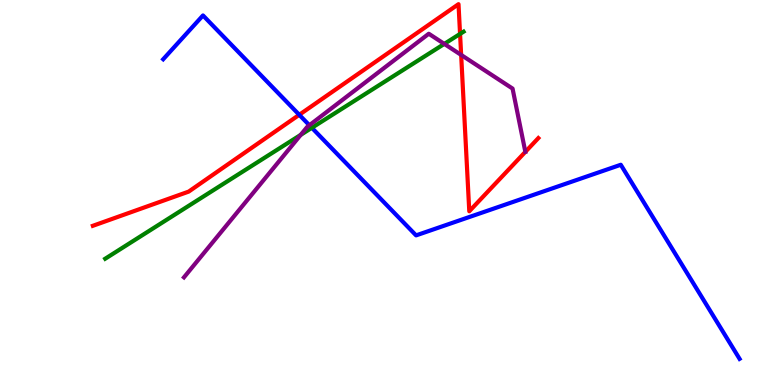[{'lines': ['blue', 'red'], 'intersections': [{'x': 3.86, 'y': 7.02}]}, {'lines': ['green', 'red'], 'intersections': [{'x': 5.94, 'y': 9.12}]}, {'lines': ['purple', 'red'], 'intersections': [{'x': 5.95, 'y': 8.57}]}, {'lines': ['blue', 'green'], 'intersections': [{'x': 4.02, 'y': 6.68}]}, {'lines': ['blue', 'purple'], 'intersections': [{'x': 3.99, 'y': 6.75}]}, {'lines': ['green', 'purple'], 'intersections': [{'x': 3.88, 'y': 6.5}, {'x': 5.73, 'y': 8.86}]}]